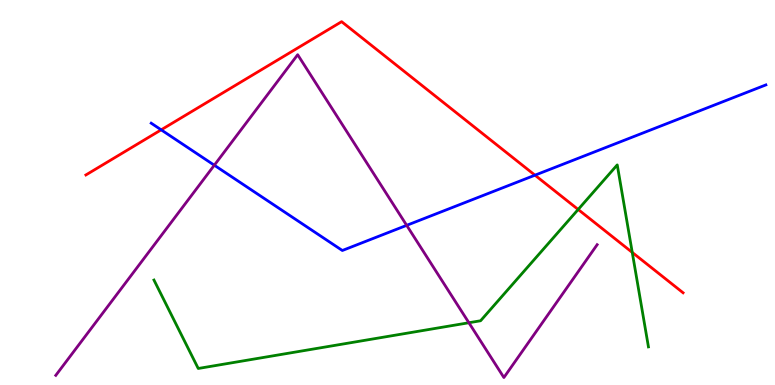[{'lines': ['blue', 'red'], 'intersections': [{'x': 2.08, 'y': 6.63}, {'x': 6.9, 'y': 5.45}]}, {'lines': ['green', 'red'], 'intersections': [{'x': 7.46, 'y': 4.56}, {'x': 8.16, 'y': 3.44}]}, {'lines': ['purple', 'red'], 'intersections': []}, {'lines': ['blue', 'green'], 'intersections': []}, {'lines': ['blue', 'purple'], 'intersections': [{'x': 2.77, 'y': 5.71}, {'x': 5.25, 'y': 4.15}]}, {'lines': ['green', 'purple'], 'intersections': [{'x': 6.05, 'y': 1.62}]}]